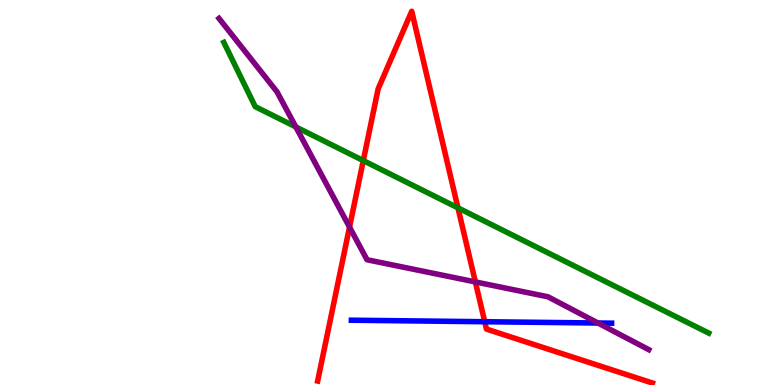[{'lines': ['blue', 'red'], 'intersections': [{'x': 6.25, 'y': 1.64}]}, {'lines': ['green', 'red'], 'intersections': [{'x': 4.69, 'y': 5.83}, {'x': 5.91, 'y': 4.6}]}, {'lines': ['purple', 'red'], 'intersections': [{'x': 4.51, 'y': 4.1}, {'x': 6.13, 'y': 2.68}]}, {'lines': ['blue', 'green'], 'intersections': []}, {'lines': ['blue', 'purple'], 'intersections': [{'x': 7.72, 'y': 1.61}]}, {'lines': ['green', 'purple'], 'intersections': [{'x': 3.82, 'y': 6.7}]}]